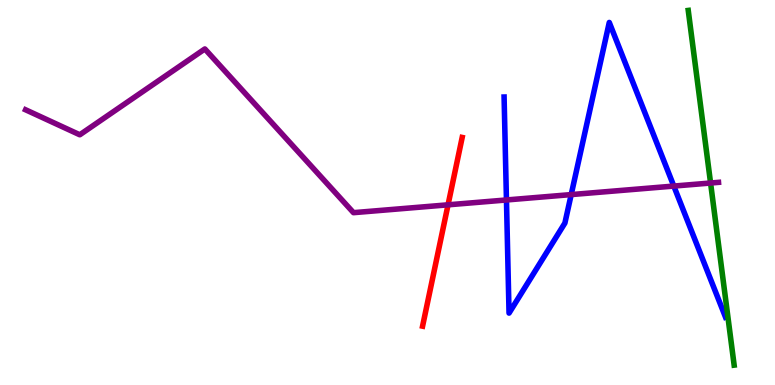[{'lines': ['blue', 'red'], 'intersections': []}, {'lines': ['green', 'red'], 'intersections': []}, {'lines': ['purple', 'red'], 'intersections': [{'x': 5.78, 'y': 4.68}]}, {'lines': ['blue', 'green'], 'intersections': []}, {'lines': ['blue', 'purple'], 'intersections': [{'x': 6.53, 'y': 4.81}, {'x': 7.37, 'y': 4.95}, {'x': 8.69, 'y': 5.17}]}, {'lines': ['green', 'purple'], 'intersections': [{'x': 9.17, 'y': 5.25}]}]